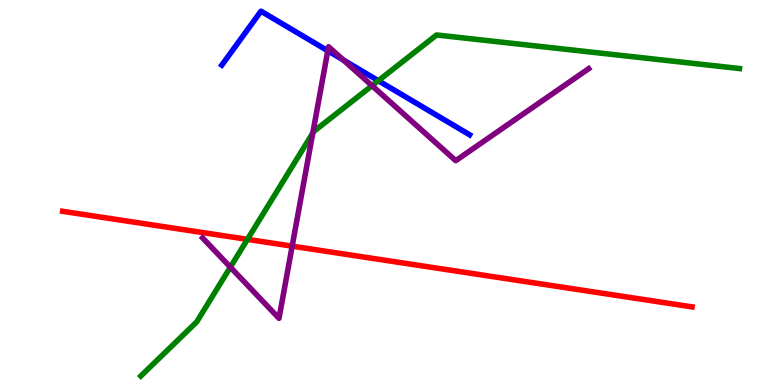[{'lines': ['blue', 'red'], 'intersections': []}, {'lines': ['green', 'red'], 'intersections': [{'x': 3.19, 'y': 3.78}]}, {'lines': ['purple', 'red'], 'intersections': [{'x': 3.77, 'y': 3.61}]}, {'lines': ['blue', 'green'], 'intersections': [{'x': 4.88, 'y': 7.9}]}, {'lines': ['blue', 'purple'], 'intersections': [{'x': 4.23, 'y': 8.68}, {'x': 4.43, 'y': 8.44}]}, {'lines': ['green', 'purple'], 'intersections': [{'x': 2.97, 'y': 3.06}, {'x': 4.04, 'y': 6.54}, {'x': 4.8, 'y': 7.77}]}]